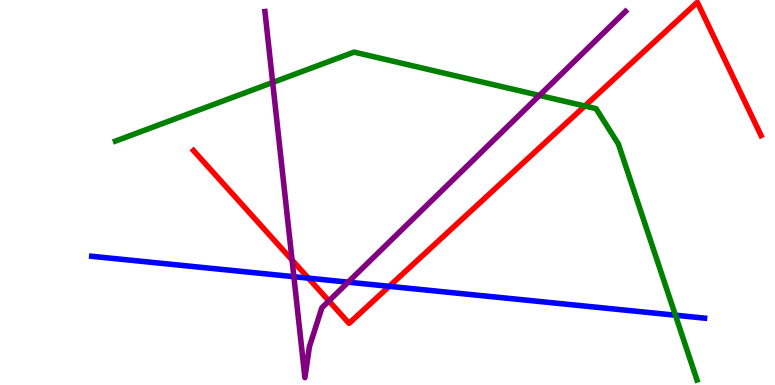[{'lines': ['blue', 'red'], 'intersections': [{'x': 3.98, 'y': 2.78}, {'x': 5.02, 'y': 2.56}]}, {'lines': ['green', 'red'], 'intersections': [{'x': 7.55, 'y': 7.25}]}, {'lines': ['purple', 'red'], 'intersections': [{'x': 3.77, 'y': 3.25}, {'x': 4.24, 'y': 2.18}]}, {'lines': ['blue', 'green'], 'intersections': [{'x': 8.72, 'y': 1.81}]}, {'lines': ['blue', 'purple'], 'intersections': [{'x': 3.79, 'y': 2.81}, {'x': 4.49, 'y': 2.67}]}, {'lines': ['green', 'purple'], 'intersections': [{'x': 3.52, 'y': 7.86}, {'x': 6.96, 'y': 7.52}]}]